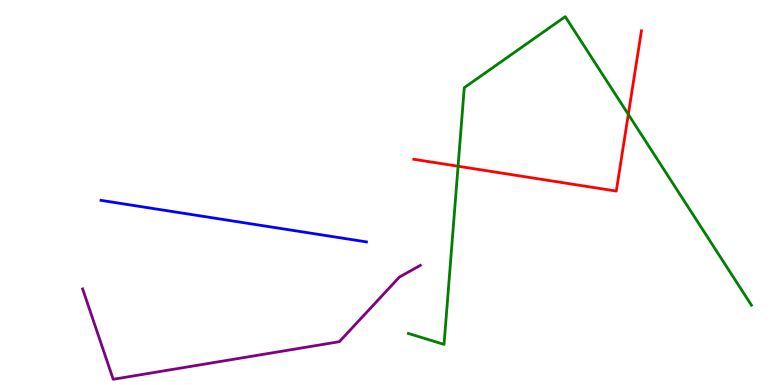[{'lines': ['blue', 'red'], 'intersections': []}, {'lines': ['green', 'red'], 'intersections': [{'x': 5.91, 'y': 5.68}, {'x': 8.11, 'y': 7.03}]}, {'lines': ['purple', 'red'], 'intersections': []}, {'lines': ['blue', 'green'], 'intersections': []}, {'lines': ['blue', 'purple'], 'intersections': []}, {'lines': ['green', 'purple'], 'intersections': []}]